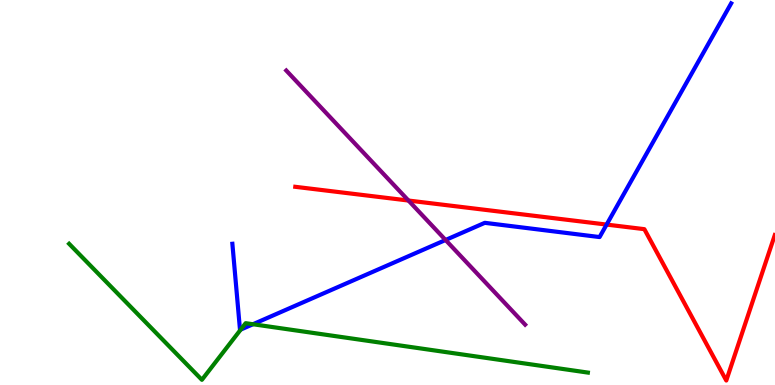[{'lines': ['blue', 'red'], 'intersections': [{'x': 7.83, 'y': 4.17}]}, {'lines': ['green', 'red'], 'intersections': []}, {'lines': ['purple', 'red'], 'intersections': [{'x': 5.27, 'y': 4.79}]}, {'lines': ['blue', 'green'], 'intersections': [{'x': 3.11, 'y': 1.44}, {'x': 3.26, 'y': 1.58}]}, {'lines': ['blue', 'purple'], 'intersections': [{'x': 5.75, 'y': 3.77}]}, {'lines': ['green', 'purple'], 'intersections': []}]